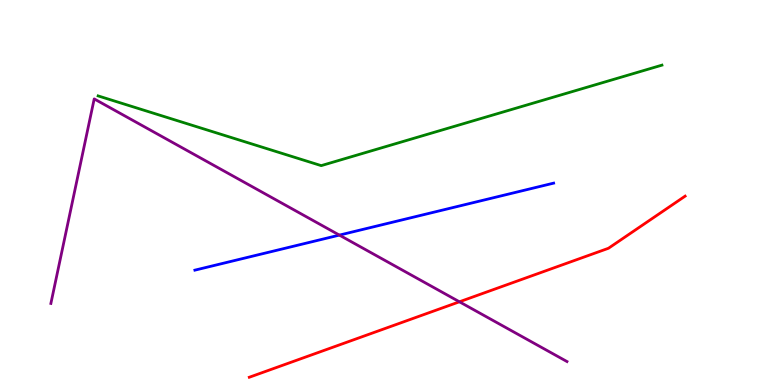[{'lines': ['blue', 'red'], 'intersections': []}, {'lines': ['green', 'red'], 'intersections': []}, {'lines': ['purple', 'red'], 'intersections': [{'x': 5.93, 'y': 2.16}]}, {'lines': ['blue', 'green'], 'intersections': []}, {'lines': ['blue', 'purple'], 'intersections': [{'x': 4.38, 'y': 3.89}]}, {'lines': ['green', 'purple'], 'intersections': []}]